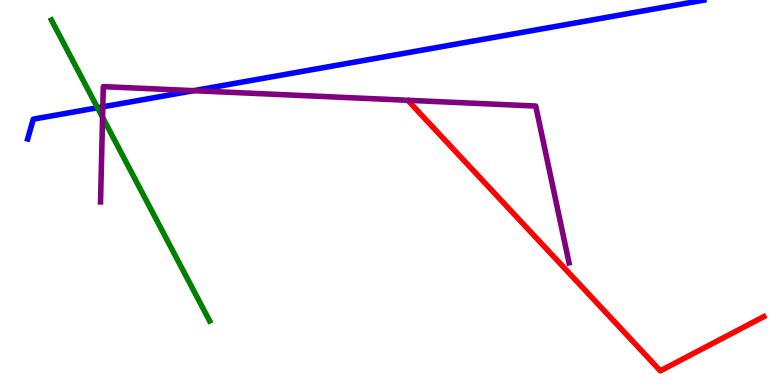[{'lines': ['blue', 'red'], 'intersections': []}, {'lines': ['green', 'red'], 'intersections': []}, {'lines': ['purple', 'red'], 'intersections': []}, {'lines': ['blue', 'green'], 'intersections': [{'x': 1.26, 'y': 7.2}]}, {'lines': ['blue', 'purple'], 'intersections': [{'x': 1.33, 'y': 7.23}, {'x': 2.5, 'y': 7.64}]}, {'lines': ['green', 'purple'], 'intersections': [{'x': 1.32, 'y': 6.95}]}]